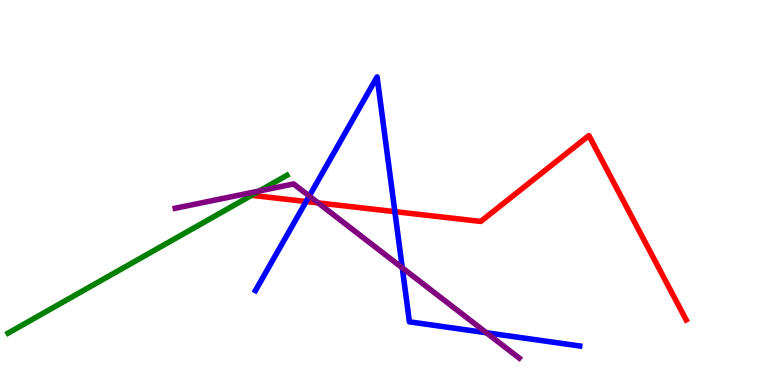[{'lines': ['blue', 'red'], 'intersections': [{'x': 3.95, 'y': 4.77}, {'x': 5.1, 'y': 4.5}]}, {'lines': ['green', 'red'], 'intersections': [{'x': 3.25, 'y': 4.93}]}, {'lines': ['purple', 'red'], 'intersections': [{'x': 4.11, 'y': 4.73}]}, {'lines': ['blue', 'green'], 'intersections': []}, {'lines': ['blue', 'purple'], 'intersections': [{'x': 3.99, 'y': 4.91}, {'x': 5.19, 'y': 3.04}, {'x': 6.28, 'y': 1.36}]}, {'lines': ['green', 'purple'], 'intersections': [{'x': 3.34, 'y': 5.04}]}]